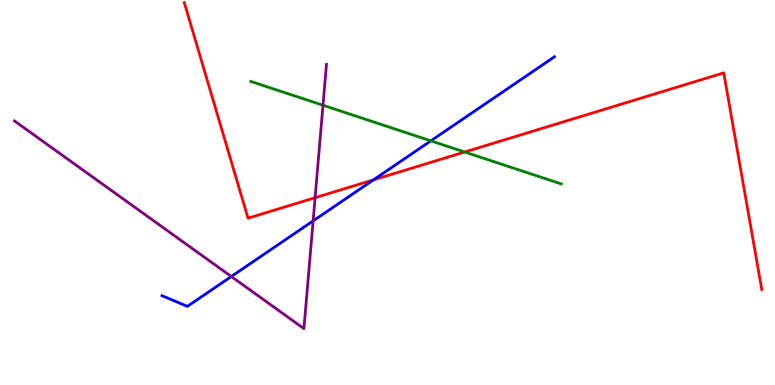[{'lines': ['blue', 'red'], 'intersections': [{'x': 4.82, 'y': 5.33}]}, {'lines': ['green', 'red'], 'intersections': [{'x': 6.0, 'y': 6.05}]}, {'lines': ['purple', 'red'], 'intersections': [{'x': 4.07, 'y': 4.86}]}, {'lines': ['blue', 'green'], 'intersections': [{'x': 5.56, 'y': 6.34}]}, {'lines': ['blue', 'purple'], 'intersections': [{'x': 2.98, 'y': 2.82}, {'x': 4.04, 'y': 4.26}]}, {'lines': ['green', 'purple'], 'intersections': [{'x': 4.17, 'y': 7.27}]}]